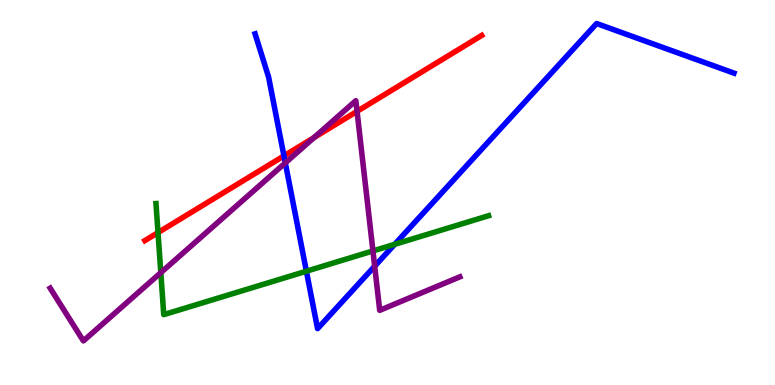[{'lines': ['blue', 'red'], 'intersections': [{'x': 3.66, 'y': 5.95}]}, {'lines': ['green', 'red'], 'intersections': [{'x': 2.04, 'y': 3.96}]}, {'lines': ['purple', 'red'], 'intersections': [{'x': 4.05, 'y': 6.43}, {'x': 4.61, 'y': 7.11}]}, {'lines': ['blue', 'green'], 'intersections': [{'x': 3.95, 'y': 2.96}, {'x': 5.09, 'y': 3.65}]}, {'lines': ['blue', 'purple'], 'intersections': [{'x': 3.68, 'y': 5.77}, {'x': 4.83, 'y': 3.09}]}, {'lines': ['green', 'purple'], 'intersections': [{'x': 2.08, 'y': 2.92}, {'x': 4.81, 'y': 3.48}]}]